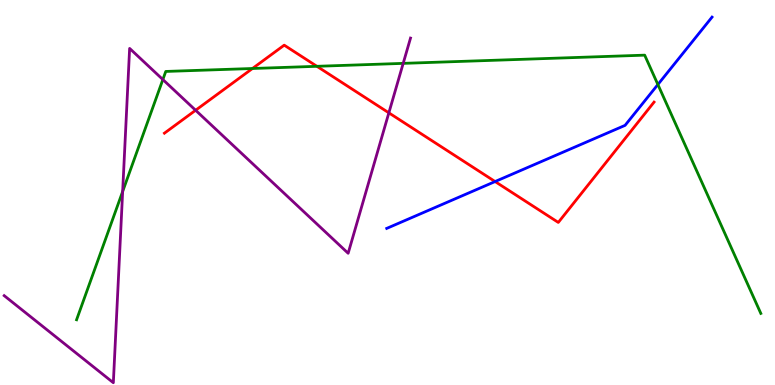[{'lines': ['blue', 'red'], 'intersections': [{'x': 6.39, 'y': 5.28}]}, {'lines': ['green', 'red'], 'intersections': [{'x': 3.26, 'y': 8.22}, {'x': 4.09, 'y': 8.28}]}, {'lines': ['purple', 'red'], 'intersections': [{'x': 2.52, 'y': 7.14}, {'x': 5.02, 'y': 7.07}]}, {'lines': ['blue', 'green'], 'intersections': [{'x': 8.49, 'y': 7.8}]}, {'lines': ['blue', 'purple'], 'intersections': []}, {'lines': ['green', 'purple'], 'intersections': [{'x': 1.58, 'y': 5.03}, {'x': 2.1, 'y': 7.93}, {'x': 5.2, 'y': 8.35}]}]